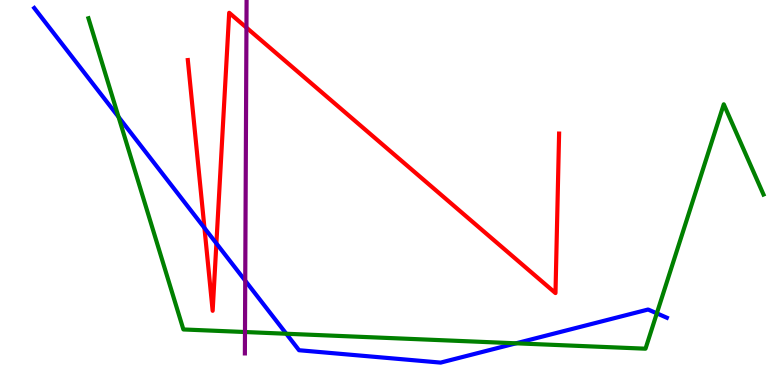[{'lines': ['blue', 'red'], 'intersections': [{'x': 2.64, 'y': 4.08}, {'x': 2.79, 'y': 3.68}]}, {'lines': ['green', 'red'], 'intersections': []}, {'lines': ['purple', 'red'], 'intersections': [{'x': 3.18, 'y': 9.28}]}, {'lines': ['blue', 'green'], 'intersections': [{'x': 1.53, 'y': 6.96}, {'x': 3.69, 'y': 1.33}, {'x': 6.66, 'y': 1.08}, {'x': 8.48, 'y': 1.86}]}, {'lines': ['blue', 'purple'], 'intersections': [{'x': 3.16, 'y': 2.71}]}, {'lines': ['green', 'purple'], 'intersections': [{'x': 3.16, 'y': 1.38}]}]